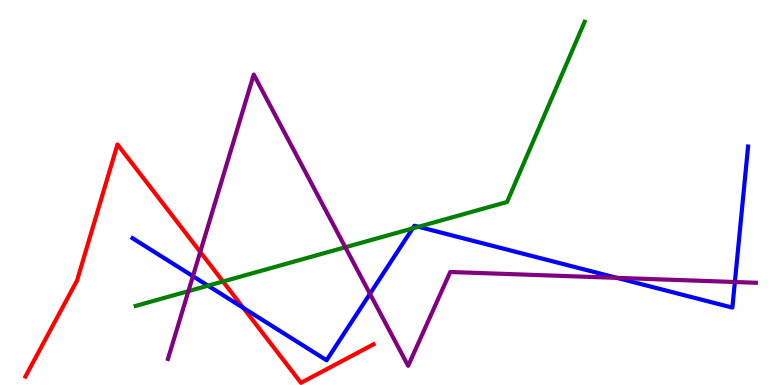[{'lines': ['blue', 'red'], 'intersections': [{'x': 3.14, 'y': 2.0}]}, {'lines': ['green', 'red'], 'intersections': [{'x': 2.88, 'y': 2.69}]}, {'lines': ['purple', 'red'], 'intersections': [{'x': 2.58, 'y': 3.46}]}, {'lines': ['blue', 'green'], 'intersections': [{'x': 2.68, 'y': 2.58}, {'x': 5.32, 'y': 4.07}, {'x': 5.4, 'y': 4.11}]}, {'lines': ['blue', 'purple'], 'intersections': [{'x': 2.49, 'y': 2.83}, {'x': 4.77, 'y': 2.37}, {'x': 7.96, 'y': 2.78}, {'x': 9.48, 'y': 2.67}]}, {'lines': ['green', 'purple'], 'intersections': [{'x': 2.43, 'y': 2.44}, {'x': 4.46, 'y': 3.58}]}]